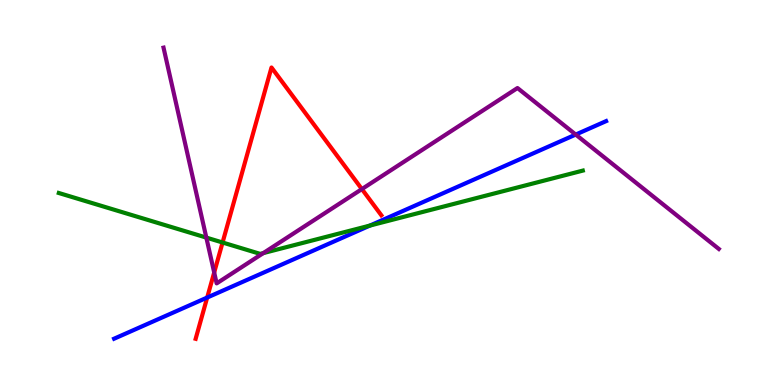[{'lines': ['blue', 'red'], 'intersections': [{'x': 2.67, 'y': 2.27}]}, {'lines': ['green', 'red'], 'intersections': [{'x': 2.87, 'y': 3.7}]}, {'lines': ['purple', 'red'], 'intersections': [{'x': 2.76, 'y': 2.92}, {'x': 4.67, 'y': 5.09}]}, {'lines': ['blue', 'green'], 'intersections': [{'x': 4.77, 'y': 4.14}]}, {'lines': ['blue', 'purple'], 'intersections': [{'x': 7.43, 'y': 6.5}]}, {'lines': ['green', 'purple'], 'intersections': [{'x': 2.66, 'y': 3.83}, {'x': 3.4, 'y': 3.43}]}]